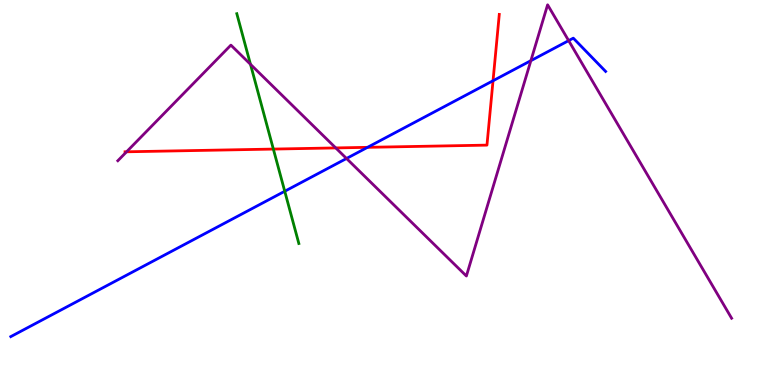[{'lines': ['blue', 'red'], 'intersections': [{'x': 4.74, 'y': 6.17}, {'x': 6.36, 'y': 7.9}]}, {'lines': ['green', 'red'], 'intersections': [{'x': 3.53, 'y': 6.13}]}, {'lines': ['purple', 'red'], 'intersections': [{'x': 1.63, 'y': 6.06}, {'x': 4.33, 'y': 6.16}]}, {'lines': ['blue', 'green'], 'intersections': [{'x': 3.67, 'y': 5.03}]}, {'lines': ['blue', 'purple'], 'intersections': [{'x': 4.47, 'y': 5.88}, {'x': 6.85, 'y': 8.42}, {'x': 7.34, 'y': 8.94}]}, {'lines': ['green', 'purple'], 'intersections': [{'x': 3.23, 'y': 8.33}]}]